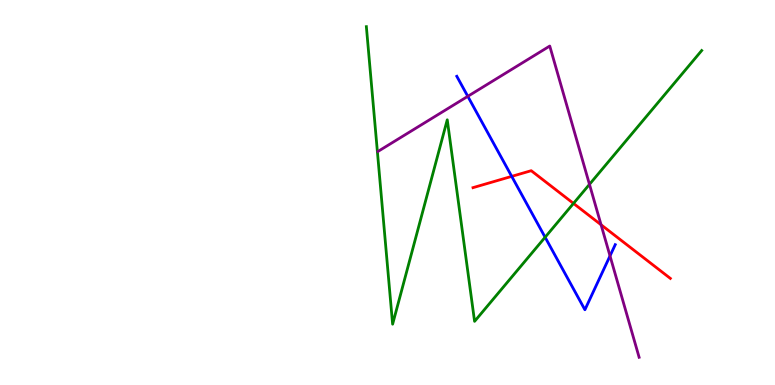[{'lines': ['blue', 'red'], 'intersections': [{'x': 6.6, 'y': 5.42}]}, {'lines': ['green', 'red'], 'intersections': [{'x': 7.4, 'y': 4.72}]}, {'lines': ['purple', 'red'], 'intersections': [{'x': 7.76, 'y': 4.16}]}, {'lines': ['blue', 'green'], 'intersections': [{'x': 7.03, 'y': 3.84}]}, {'lines': ['blue', 'purple'], 'intersections': [{'x': 6.04, 'y': 7.5}, {'x': 7.87, 'y': 3.35}]}, {'lines': ['green', 'purple'], 'intersections': [{'x': 7.61, 'y': 5.21}]}]